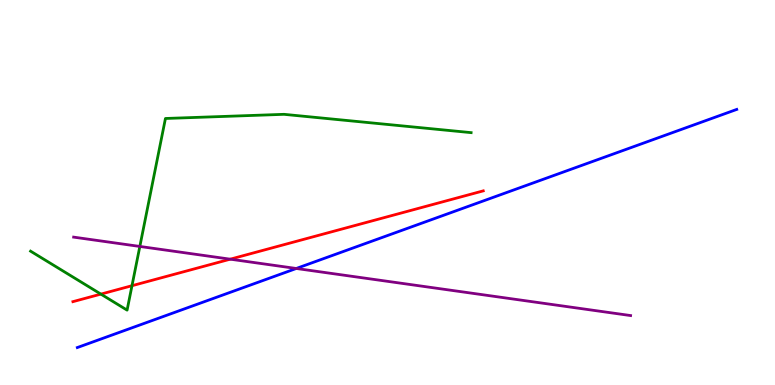[{'lines': ['blue', 'red'], 'intersections': []}, {'lines': ['green', 'red'], 'intersections': [{'x': 1.3, 'y': 2.36}, {'x': 1.7, 'y': 2.58}]}, {'lines': ['purple', 'red'], 'intersections': [{'x': 2.97, 'y': 3.27}]}, {'lines': ['blue', 'green'], 'intersections': []}, {'lines': ['blue', 'purple'], 'intersections': [{'x': 3.82, 'y': 3.03}]}, {'lines': ['green', 'purple'], 'intersections': [{'x': 1.8, 'y': 3.6}]}]